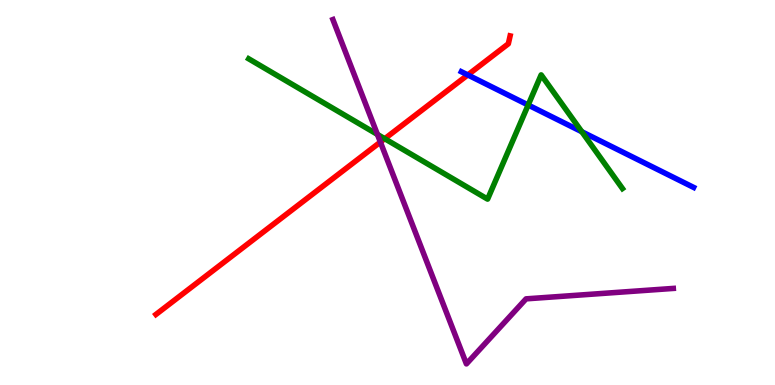[{'lines': ['blue', 'red'], 'intersections': [{'x': 6.04, 'y': 8.05}]}, {'lines': ['green', 'red'], 'intersections': [{'x': 4.96, 'y': 6.4}]}, {'lines': ['purple', 'red'], 'intersections': [{'x': 4.91, 'y': 6.31}]}, {'lines': ['blue', 'green'], 'intersections': [{'x': 6.82, 'y': 7.27}, {'x': 7.51, 'y': 6.58}]}, {'lines': ['blue', 'purple'], 'intersections': []}, {'lines': ['green', 'purple'], 'intersections': [{'x': 4.87, 'y': 6.51}]}]